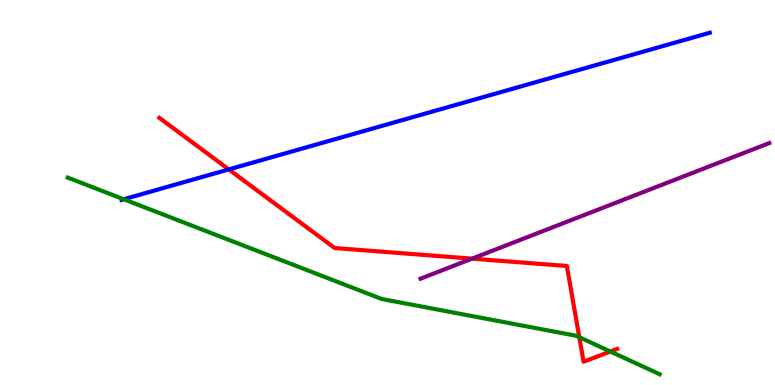[{'lines': ['blue', 'red'], 'intersections': [{'x': 2.95, 'y': 5.6}]}, {'lines': ['green', 'red'], 'intersections': [{'x': 7.47, 'y': 1.24}, {'x': 7.88, 'y': 0.87}]}, {'lines': ['purple', 'red'], 'intersections': [{'x': 6.09, 'y': 3.28}]}, {'lines': ['blue', 'green'], 'intersections': [{'x': 1.6, 'y': 4.82}]}, {'lines': ['blue', 'purple'], 'intersections': []}, {'lines': ['green', 'purple'], 'intersections': []}]